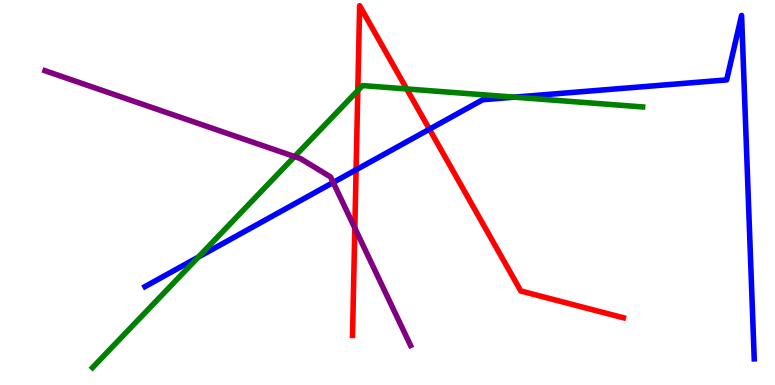[{'lines': ['blue', 'red'], 'intersections': [{'x': 4.59, 'y': 5.59}, {'x': 5.54, 'y': 6.64}]}, {'lines': ['green', 'red'], 'intersections': [{'x': 4.62, 'y': 7.65}, {'x': 5.25, 'y': 7.69}]}, {'lines': ['purple', 'red'], 'intersections': [{'x': 4.58, 'y': 4.08}]}, {'lines': ['blue', 'green'], 'intersections': [{'x': 2.56, 'y': 3.32}, {'x': 6.64, 'y': 7.48}]}, {'lines': ['blue', 'purple'], 'intersections': [{'x': 4.3, 'y': 5.26}]}, {'lines': ['green', 'purple'], 'intersections': [{'x': 3.8, 'y': 5.93}]}]